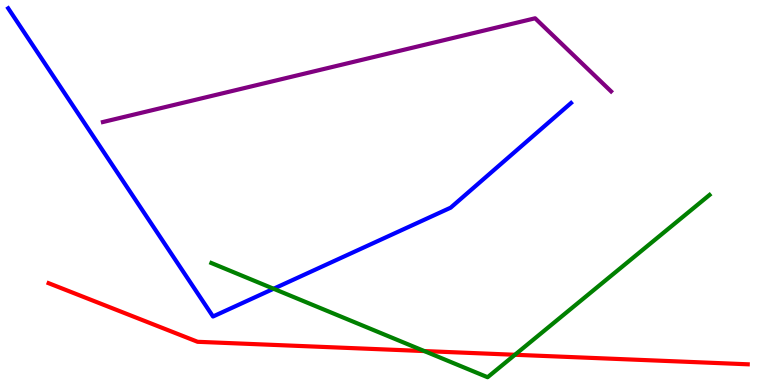[{'lines': ['blue', 'red'], 'intersections': []}, {'lines': ['green', 'red'], 'intersections': [{'x': 5.48, 'y': 0.881}, {'x': 6.64, 'y': 0.785}]}, {'lines': ['purple', 'red'], 'intersections': []}, {'lines': ['blue', 'green'], 'intersections': [{'x': 3.53, 'y': 2.5}]}, {'lines': ['blue', 'purple'], 'intersections': []}, {'lines': ['green', 'purple'], 'intersections': []}]